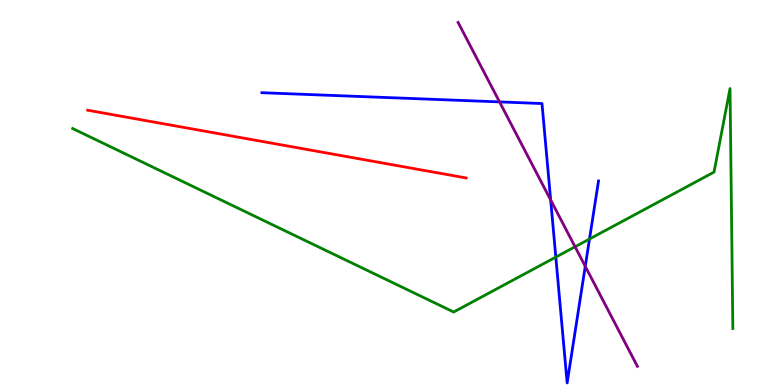[{'lines': ['blue', 'red'], 'intersections': []}, {'lines': ['green', 'red'], 'intersections': []}, {'lines': ['purple', 'red'], 'intersections': []}, {'lines': ['blue', 'green'], 'intersections': [{'x': 7.17, 'y': 3.32}, {'x': 7.61, 'y': 3.79}]}, {'lines': ['blue', 'purple'], 'intersections': [{'x': 6.45, 'y': 7.35}, {'x': 7.11, 'y': 4.81}, {'x': 7.55, 'y': 3.08}]}, {'lines': ['green', 'purple'], 'intersections': [{'x': 7.42, 'y': 3.59}]}]